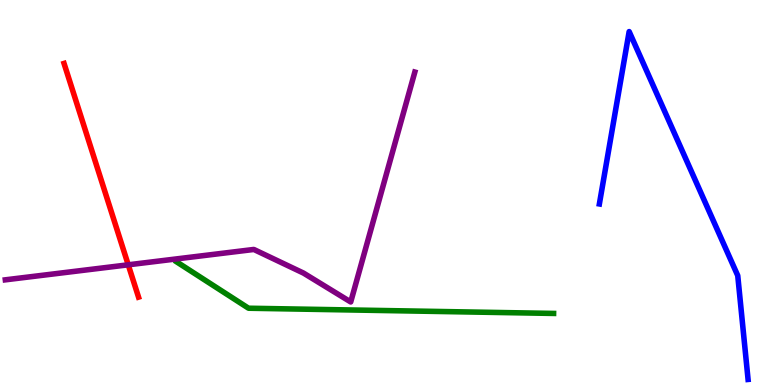[{'lines': ['blue', 'red'], 'intersections': []}, {'lines': ['green', 'red'], 'intersections': []}, {'lines': ['purple', 'red'], 'intersections': [{'x': 1.65, 'y': 3.12}]}, {'lines': ['blue', 'green'], 'intersections': []}, {'lines': ['blue', 'purple'], 'intersections': []}, {'lines': ['green', 'purple'], 'intersections': []}]